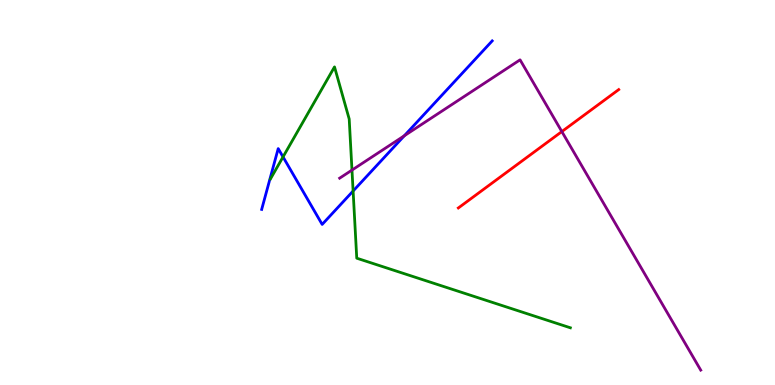[{'lines': ['blue', 'red'], 'intersections': []}, {'lines': ['green', 'red'], 'intersections': []}, {'lines': ['purple', 'red'], 'intersections': [{'x': 7.25, 'y': 6.58}]}, {'lines': ['blue', 'green'], 'intersections': [{'x': 3.65, 'y': 5.92}, {'x': 4.56, 'y': 5.04}]}, {'lines': ['blue', 'purple'], 'intersections': [{'x': 5.22, 'y': 6.47}]}, {'lines': ['green', 'purple'], 'intersections': [{'x': 4.54, 'y': 5.58}]}]